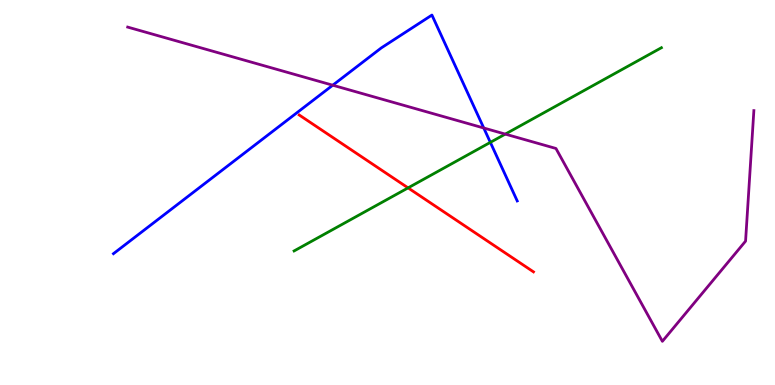[{'lines': ['blue', 'red'], 'intersections': []}, {'lines': ['green', 'red'], 'intersections': [{'x': 5.27, 'y': 5.12}]}, {'lines': ['purple', 'red'], 'intersections': []}, {'lines': ['blue', 'green'], 'intersections': [{'x': 6.33, 'y': 6.3}]}, {'lines': ['blue', 'purple'], 'intersections': [{'x': 4.29, 'y': 7.79}, {'x': 6.24, 'y': 6.68}]}, {'lines': ['green', 'purple'], 'intersections': [{'x': 6.52, 'y': 6.52}]}]